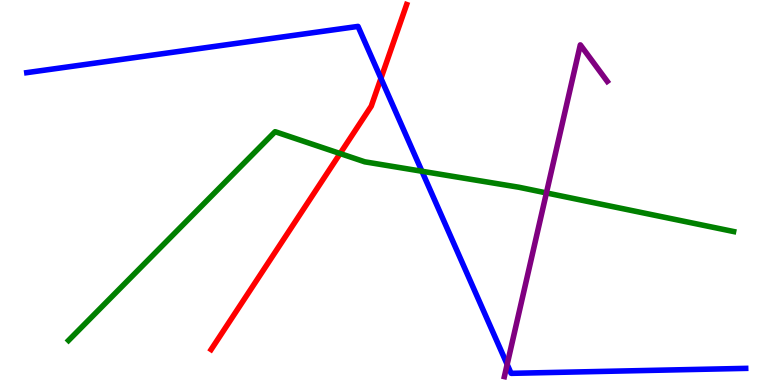[{'lines': ['blue', 'red'], 'intersections': [{'x': 4.92, 'y': 7.96}]}, {'lines': ['green', 'red'], 'intersections': [{'x': 4.39, 'y': 6.01}]}, {'lines': ['purple', 'red'], 'intersections': []}, {'lines': ['blue', 'green'], 'intersections': [{'x': 5.44, 'y': 5.55}]}, {'lines': ['blue', 'purple'], 'intersections': [{'x': 6.54, 'y': 0.535}]}, {'lines': ['green', 'purple'], 'intersections': [{'x': 7.05, 'y': 4.99}]}]